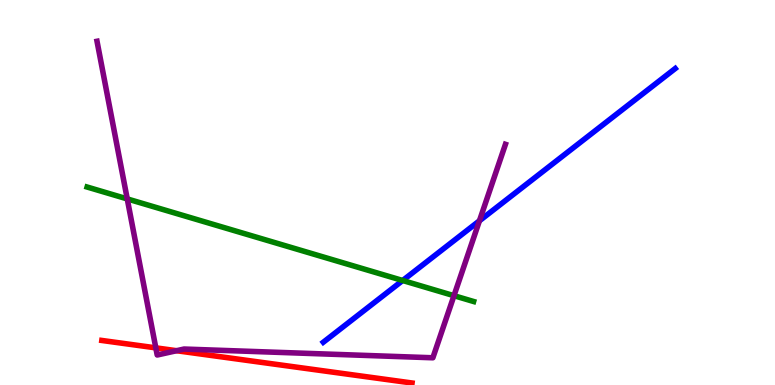[{'lines': ['blue', 'red'], 'intersections': []}, {'lines': ['green', 'red'], 'intersections': []}, {'lines': ['purple', 'red'], 'intersections': [{'x': 2.01, 'y': 0.965}, {'x': 2.28, 'y': 0.891}]}, {'lines': ['blue', 'green'], 'intersections': [{'x': 5.2, 'y': 2.71}]}, {'lines': ['blue', 'purple'], 'intersections': [{'x': 6.19, 'y': 4.27}]}, {'lines': ['green', 'purple'], 'intersections': [{'x': 1.64, 'y': 4.83}, {'x': 5.86, 'y': 2.32}]}]